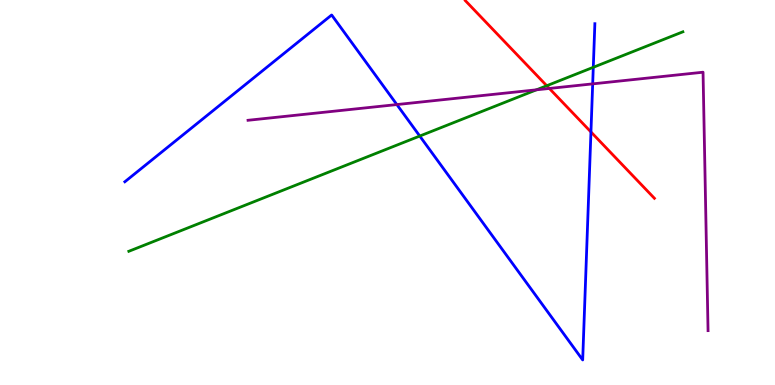[{'lines': ['blue', 'red'], 'intersections': [{'x': 7.63, 'y': 6.57}]}, {'lines': ['green', 'red'], 'intersections': [{'x': 7.05, 'y': 7.77}]}, {'lines': ['purple', 'red'], 'intersections': [{'x': 7.09, 'y': 7.7}]}, {'lines': ['blue', 'green'], 'intersections': [{'x': 5.42, 'y': 6.47}, {'x': 7.66, 'y': 8.25}]}, {'lines': ['blue', 'purple'], 'intersections': [{'x': 5.12, 'y': 7.28}, {'x': 7.65, 'y': 7.82}]}, {'lines': ['green', 'purple'], 'intersections': [{'x': 6.92, 'y': 7.67}]}]